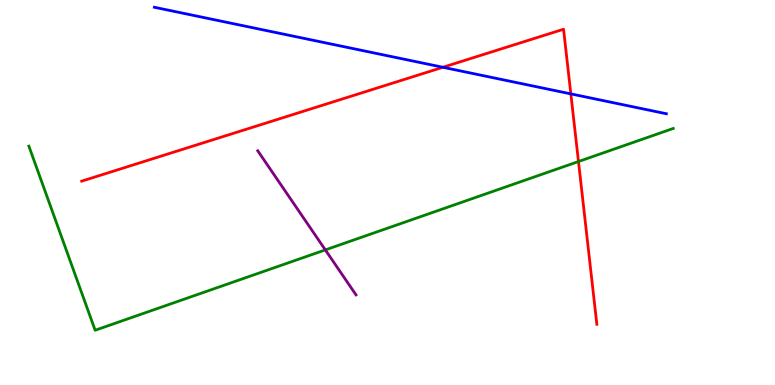[{'lines': ['blue', 'red'], 'intersections': [{'x': 5.71, 'y': 8.25}, {'x': 7.37, 'y': 7.56}]}, {'lines': ['green', 'red'], 'intersections': [{'x': 7.46, 'y': 5.8}]}, {'lines': ['purple', 'red'], 'intersections': []}, {'lines': ['blue', 'green'], 'intersections': []}, {'lines': ['blue', 'purple'], 'intersections': []}, {'lines': ['green', 'purple'], 'intersections': [{'x': 4.2, 'y': 3.51}]}]